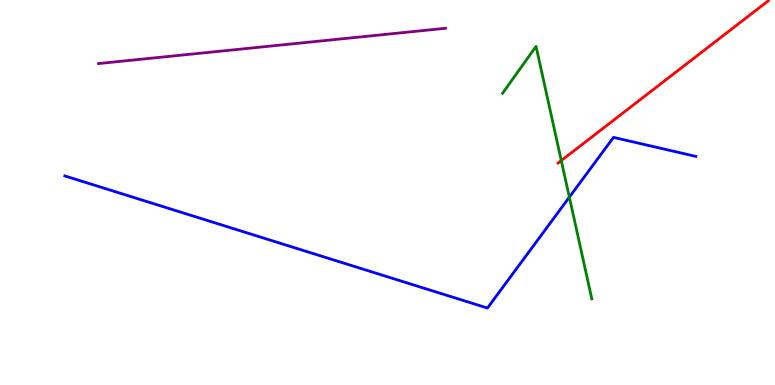[{'lines': ['blue', 'red'], 'intersections': []}, {'lines': ['green', 'red'], 'intersections': [{'x': 7.24, 'y': 5.83}]}, {'lines': ['purple', 'red'], 'intersections': []}, {'lines': ['blue', 'green'], 'intersections': [{'x': 7.35, 'y': 4.88}]}, {'lines': ['blue', 'purple'], 'intersections': []}, {'lines': ['green', 'purple'], 'intersections': []}]